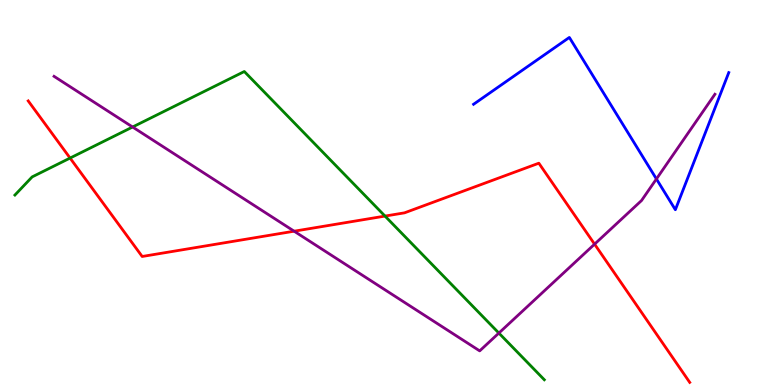[{'lines': ['blue', 'red'], 'intersections': []}, {'lines': ['green', 'red'], 'intersections': [{'x': 0.904, 'y': 5.89}, {'x': 4.97, 'y': 4.39}]}, {'lines': ['purple', 'red'], 'intersections': [{'x': 3.8, 'y': 3.99}, {'x': 7.67, 'y': 3.66}]}, {'lines': ['blue', 'green'], 'intersections': []}, {'lines': ['blue', 'purple'], 'intersections': [{'x': 8.47, 'y': 5.35}]}, {'lines': ['green', 'purple'], 'intersections': [{'x': 1.71, 'y': 6.7}, {'x': 6.44, 'y': 1.35}]}]